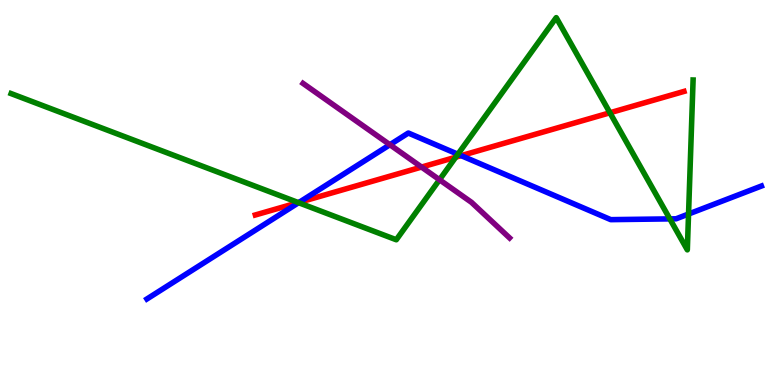[{'lines': ['blue', 'red'], 'intersections': [{'x': 3.86, 'y': 4.74}, {'x': 5.95, 'y': 5.96}]}, {'lines': ['green', 'red'], 'intersections': [{'x': 3.85, 'y': 4.74}, {'x': 5.88, 'y': 5.92}, {'x': 7.87, 'y': 7.07}]}, {'lines': ['purple', 'red'], 'intersections': [{'x': 5.44, 'y': 5.66}]}, {'lines': ['blue', 'green'], 'intersections': [{'x': 3.85, 'y': 4.74}, {'x': 5.91, 'y': 5.99}, {'x': 8.64, 'y': 4.31}, {'x': 8.88, 'y': 4.44}]}, {'lines': ['blue', 'purple'], 'intersections': [{'x': 5.03, 'y': 6.24}]}, {'lines': ['green', 'purple'], 'intersections': [{'x': 5.67, 'y': 5.33}]}]